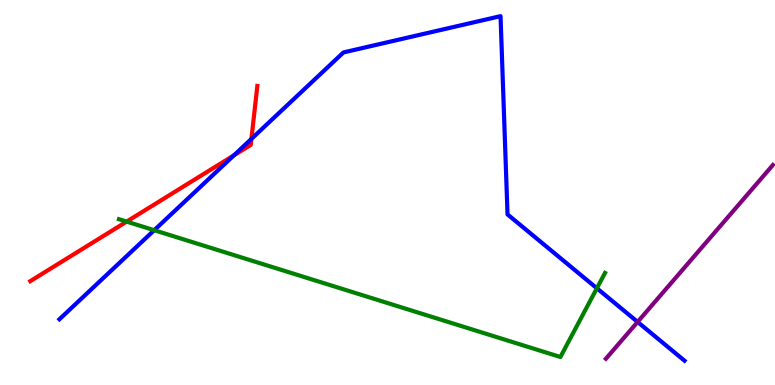[{'lines': ['blue', 'red'], 'intersections': [{'x': 3.02, 'y': 5.97}, {'x': 3.24, 'y': 6.39}]}, {'lines': ['green', 'red'], 'intersections': [{'x': 1.63, 'y': 4.24}]}, {'lines': ['purple', 'red'], 'intersections': []}, {'lines': ['blue', 'green'], 'intersections': [{'x': 1.99, 'y': 4.02}, {'x': 7.7, 'y': 2.51}]}, {'lines': ['blue', 'purple'], 'intersections': [{'x': 8.23, 'y': 1.64}]}, {'lines': ['green', 'purple'], 'intersections': []}]